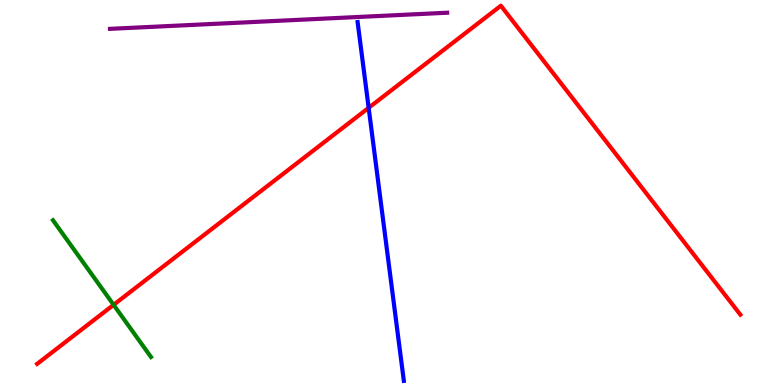[{'lines': ['blue', 'red'], 'intersections': [{'x': 4.76, 'y': 7.2}]}, {'lines': ['green', 'red'], 'intersections': [{'x': 1.47, 'y': 2.08}]}, {'lines': ['purple', 'red'], 'intersections': []}, {'lines': ['blue', 'green'], 'intersections': []}, {'lines': ['blue', 'purple'], 'intersections': []}, {'lines': ['green', 'purple'], 'intersections': []}]